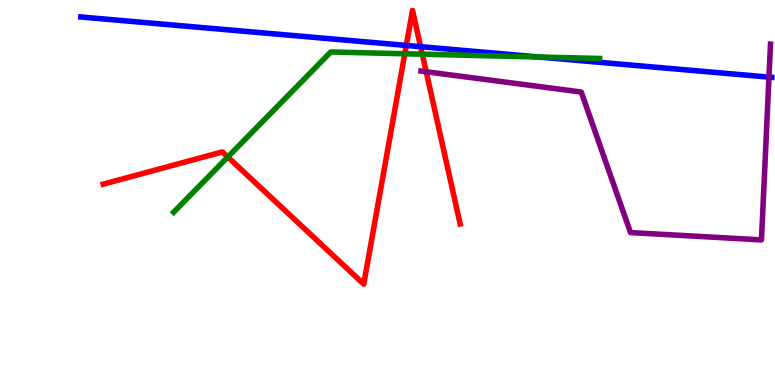[{'lines': ['blue', 'red'], 'intersections': [{'x': 5.24, 'y': 8.82}, {'x': 5.43, 'y': 8.79}]}, {'lines': ['green', 'red'], 'intersections': [{'x': 2.94, 'y': 5.92}, {'x': 5.22, 'y': 8.6}, {'x': 5.45, 'y': 8.59}]}, {'lines': ['purple', 'red'], 'intersections': [{'x': 5.5, 'y': 8.14}]}, {'lines': ['blue', 'green'], 'intersections': [{'x': 6.95, 'y': 8.52}]}, {'lines': ['blue', 'purple'], 'intersections': [{'x': 9.92, 'y': 8.0}]}, {'lines': ['green', 'purple'], 'intersections': []}]